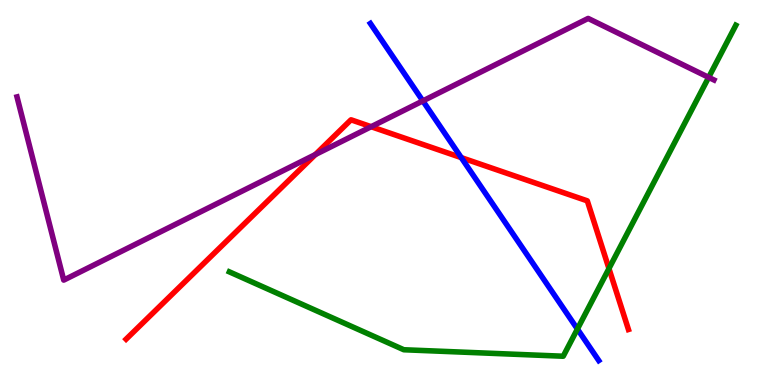[{'lines': ['blue', 'red'], 'intersections': [{'x': 5.95, 'y': 5.91}]}, {'lines': ['green', 'red'], 'intersections': [{'x': 7.86, 'y': 3.02}]}, {'lines': ['purple', 'red'], 'intersections': [{'x': 4.07, 'y': 5.99}, {'x': 4.79, 'y': 6.71}]}, {'lines': ['blue', 'green'], 'intersections': [{'x': 7.45, 'y': 1.45}]}, {'lines': ['blue', 'purple'], 'intersections': [{'x': 5.46, 'y': 7.38}]}, {'lines': ['green', 'purple'], 'intersections': [{'x': 9.14, 'y': 7.99}]}]